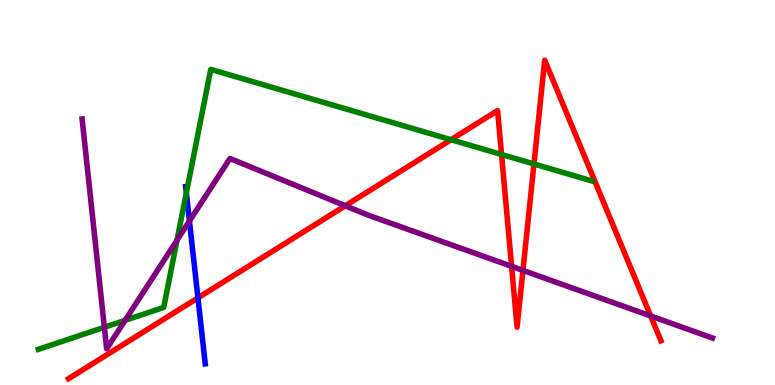[{'lines': ['blue', 'red'], 'intersections': [{'x': 2.55, 'y': 2.26}]}, {'lines': ['green', 'red'], 'intersections': [{'x': 5.82, 'y': 6.37}, {'x': 6.47, 'y': 5.99}, {'x': 6.89, 'y': 5.74}]}, {'lines': ['purple', 'red'], 'intersections': [{'x': 4.46, 'y': 4.66}, {'x': 6.6, 'y': 3.08}, {'x': 6.75, 'y': 2.98}, {'x': 8.4, 'y': 1.79}]}, {'lines': ['blue', 'green'], 'intersections': [{'x': 2.4, 'y': 4.99}]}, {'lines': ['blue', 'purple'], 'intersections': [{'x': 2.44, 'y': 4.26}]}, {'lines': ['green', 'purple'], 'intersections': [{'x': 1.35, 'y': 1.5}, {'x': 1.61, 'y': 1.68}, {'x': 2.28, 'y': 3.76}]}]